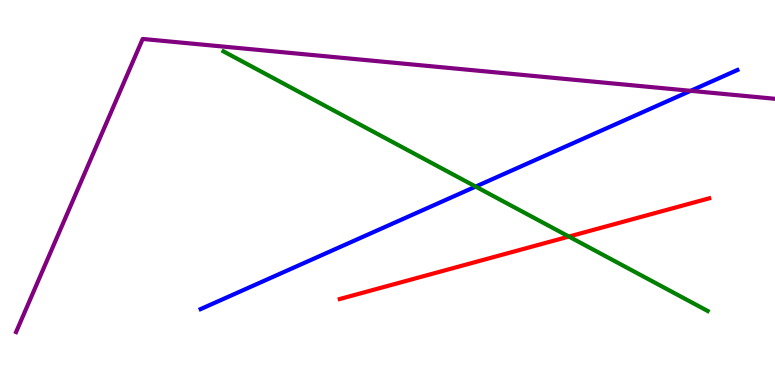[{'lines': ['blue', 'red'], 'intersections': []}, {'lines': ['green', 'red'], 'intersections': [{'x': 7.34, 'y': 3.86}]}, {'lines': ['purple', 'red'], 'intersections': []}, {'lines': ['blue', 'green'], 'intersections': [{'x': 6.14, 'y': 5.15}]}, {'lines': ['blue', 'purple'], 'intersections': [{'x': 8.91, 'y': 7.64}]}, {'lines': ['green', 'purple'], 'intersections': []}]